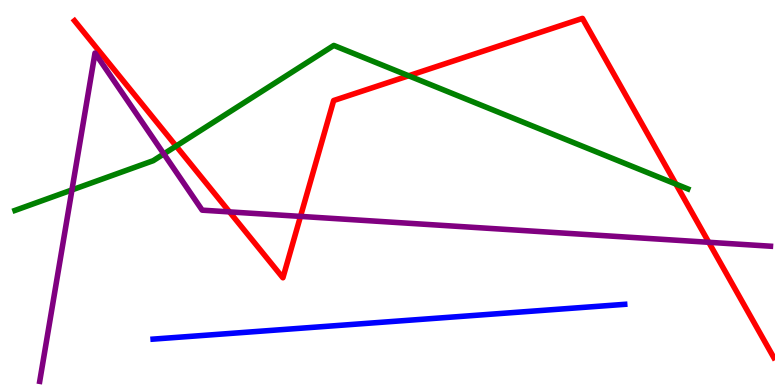[{'lines': ['blue', 'red'], 'intersections': []}, {'lines': ['green', 'red'], 'intersections': [{'x': 2.27, 'y': 6.21}, {'x': 5.27, 'y': 8.03}, {'x': 8.72, 'y': 5.22}]}, {'lines': ['purple', 'red'], 'intersections': [{'x': 2.96, 'y': 4.5}, {'x': 3.88, 'y': 4.38}, {'x': 9.15, 'y': 3.71}]}, {'lines': ['blue', 'green'], 'intersections': []}, {'lines': ['blue', 'purple'], 'intersections': []}, {'lines': ['green', 'purple'], 'intersections': [{'x': 0.928, 'y': 5.07}, {'x': 2.11, 'y': 6.0}]}]